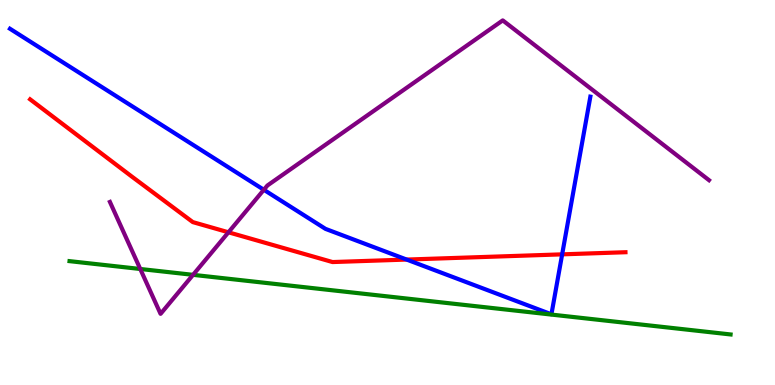[{'lines': ['blue', 'red'], 'intersections': [{'x': 5.25, 'y': 3.26}, {'x': 7.25, 'y': 3.39}]}, {'lines': ['green', 'red'], 'intersections': []}, {'lines': ['purple', 'red'], 'intersections': [{'x': 2.95, 'y': 3.97}]}, {'lines': ['blue', 'green'], 'intersections': []}, {'lines': ['blue', 'purple'], 'intersections': [{'x': 3.4, 'y': 5.07}]}, {'lines': ['green', 'purple'], 'intersections': [{'x': 1.81, 'y': 3.01}, {'x': 2.49, 'y': 2.86}]}]